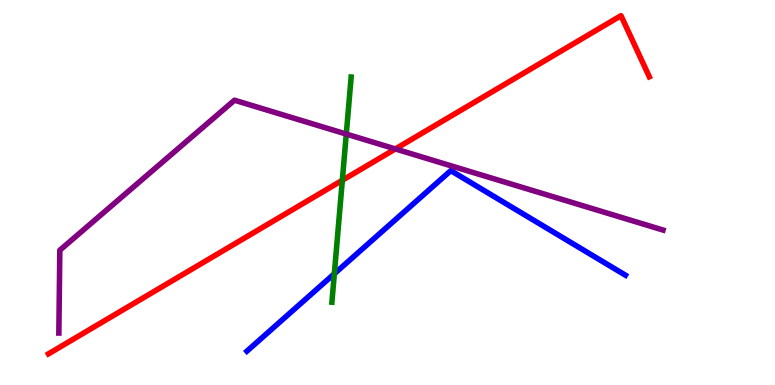[{'lines': ['blue', 'red'], 'intersections': []}, {'lines': ['green', 'red'], 'intersections': [{'x': 4.42, 'y': 5.32}]}, {'lines': ['purple', 'red'], 'intersections': [{'x': 5.1, 'y': 6.13}]}, {'lines': ['blue', 'green'], 'intersections': [{'x': 4.31, 'y': 2.89}]}, {'lines': ['blue', 'purple'], 'intersections': []}, {'lines': ['green', 'purple'], 'intersections': [{'x': 4.47, 'y': 6.52}]}]